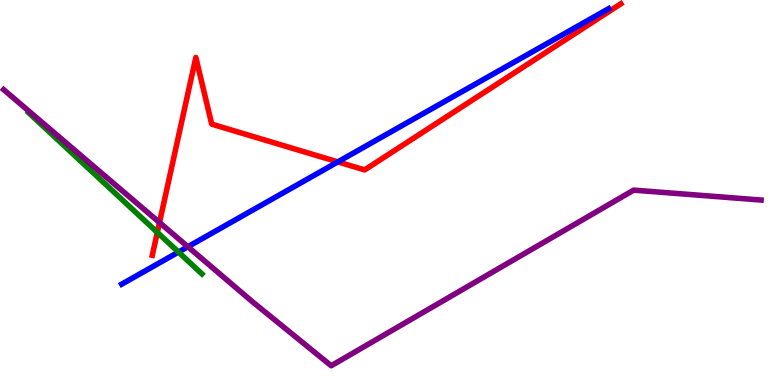[{'lines': ['blue', 'red'], 'intersections': [{'x': 4.36, 'y': 5.8}]}, {'lines': ['green', 'red'], 'intersections': [{'x': 2.03, 'y': 3.96}]}, {'lines': ['purple', 'red'], 'intersections': [{'x': 2.06, 'y': 4.22}]}, {'lines': ['blue', 'green'], 'intersections': [{'x': 2.3, 'y': 3.45}]}, {'lines': ['blue', 'purple'], 'intersections': [{'x': 2.42, 'y': 3.59}]}, {'lines': ['green', 'purple'], 'intersections': []}]